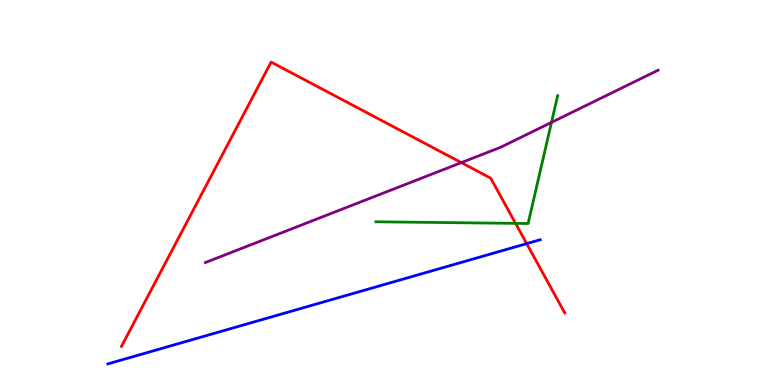[{'lines': ['blue', 'red'], 'intersections': [{'x': 6.8, 'y': 3.67}]}, {'lines': ['green', 'red'], 'intersections': [{'x': 6.65, 'y': 4.2}]}, {'lines': ['purple', 'red'], 'intersections': [{'x': 5.95, 'y': 5.78}]}, {'lines': ['blue', 'green'], 'intersections': []}, {'lines': ['blue', 'purple'], 'intersections': []}, {'lines': ['green', 'purple'], 'intersections': [{'x': 7.12, 'y': 6.82}]}]